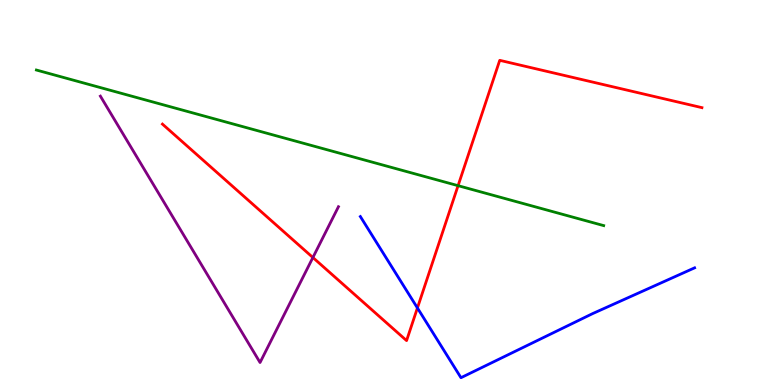[{'lines': ['blue', 'red'], 'intersections': [{'x': 5.39, 'y': 2.0}]}, {'lines': ['green', 'red'], 'intersections': [{'x': 5.91, 'y': 5.18}]}, {'lines': ['purple', 'red'], 'intersections': [{'x': 4.04, 'y': 3.31}]}, {'lines': ['blue', 'green'], 'intersections': []}, {'lines': ['blue', 'purple'], 'intersections': []}, {'lines': ['green', 'purple'], 'intersections': []}]